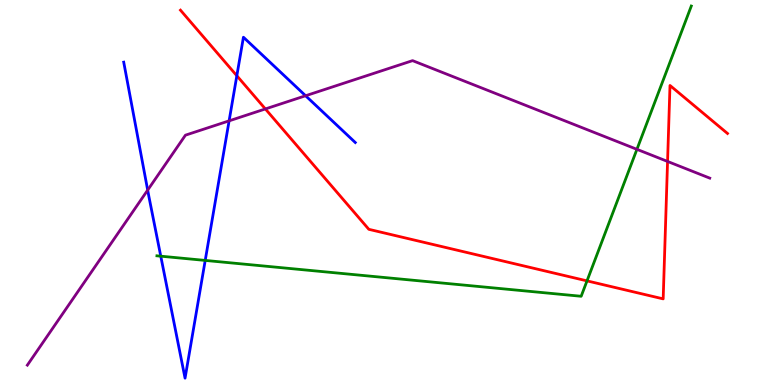[{'lines': ['blue', 'red'], 'intersections': [{'x': 3.06, 'y': 8.03}]}, {'lines': ['green', 'red'], 'intersections': [{'x': 7.57, 'y': 2.7}]}, {'lines': ['purple', 'red'], 'intersections': [{'x': 3.42, 'y': 7.17}, {'x': 8.61, 'y': 5.81}]}, {'lines': ['blue', 'green'], 'intersections': [{'x': 2.07, 'y': 3.35}, {'x': 2.65, 'y': 3.24}]}, {'lines': ['blue', 'purple'], 'intersections': [{'x': 1.91, 'y': 5.06}, {'x': 2.96, 'y': 6.86}, {'x': 3.94, 'y': 7.51}]}, {'lines': ['green', 'purple'], 'intersections': [{'x': 8.22, 'y': 6.12}]}]